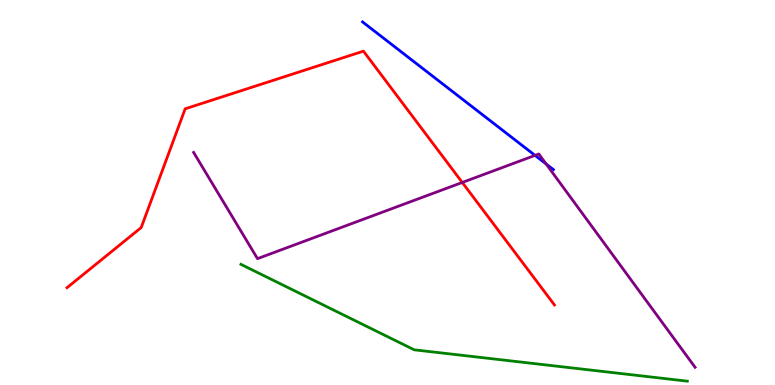[{'lines': ['blue', 'red'], 'intersections': []}, {'lines': ['green', 'red'], 'intersections': []}, {'lines': ['purple', 'red'], 'intersections': [{'x': 5.96, 'y': 5.26}]}, {'lines': ['blue', 'green'], 'intersections': []}, {'lines': ['blue', 'purple'], 'intersections': [{'x': 6.9, 'y': 5.96}, {'x': 7.05, 'y': 5.74}]}, {'lines': ['green', 'purple'], 'intersections': []}]